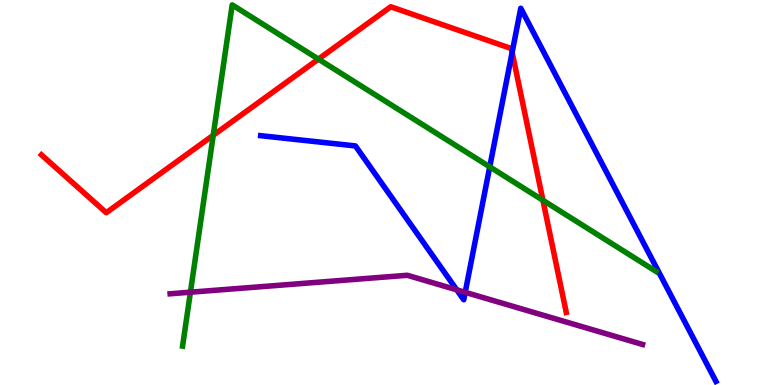[{'lines': ['blue', 'red'], 'intersections': [{'x': 6.61, 'y': 8.64}]}, {'lines': ['green', 'red'], 'intersections': [{'x': 2.75, 'y': 6.49}, {'x': 4.11, 'y': 8.46}, {'x': 7.01, 'y': 4.8}]}, {'lines': ['purple', 'red'], 'intersections': []}, {'lines': ['blue', 'green'], 'intersections': [{'x': 6.32, 'y': 5.67}]}, {'lines': ['blue', 'purple'], 'intersections': [{'x': 5.89, 'y': 2.47}, {'x': 6.0, 'y': 2.41}]}, {'lines': ['green', 'purple'], 'intersections': [{'x': 2.46, 'y': 2.41}]}]